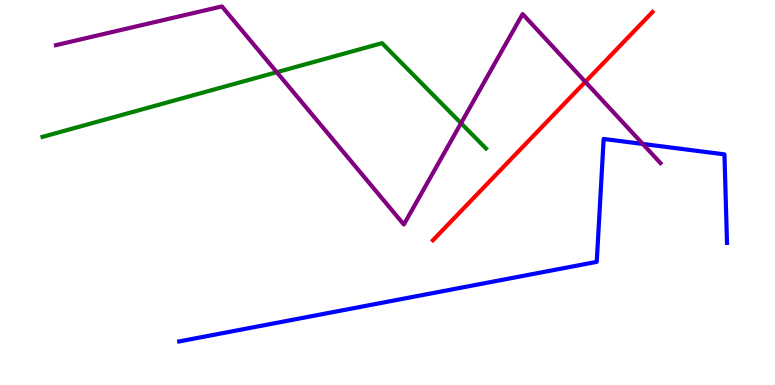[{'lines': ['blue', 'red'], 'intersections': []}, {'lines': ['green', 'red'], 'intersections': []}, {'lines': ['purple', 'red'], 'intersections': [{'x': 7.55, 'y': 7.87}]}, {'lines': ['blue', 'green'], 'intersections': []}, {'lines': ['blue', 'purple'], 'intersections': [{'x': 8.29, 'y': 6.26}]}, {'lines': ['green', 'purple'], 'intersections': [{'x': 3.57, 'y': 8.12}, {'x': 5.95, 'y': 6.8}]}]